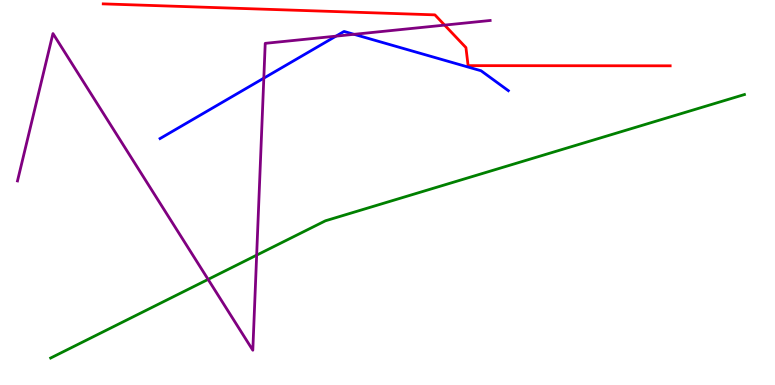[{'lines': ['blue', 'red'], 'intersections': []}, {'lines': ['green', 'red'], 'intersections': []}, {'lines': ['purple', 'red'], 'intersections': [{'x': 5.74, 'y': 9.35}]}, {'lines': ['blue', 'green'], 'intersections': []}, {'lines': ['blue', 'purple'], 'intersections': [{'x': 3.4, 'y': 7.97}, {'x': 4.34, 'y': 9.06}, {'x': 4.57, 'y': 9.11}]}, {'lines': ['green', 'purple'], 'intersections': [{'x': 2.69, 'y': 2.74}, {'x': 3.31, 'y': 3.37}]}]